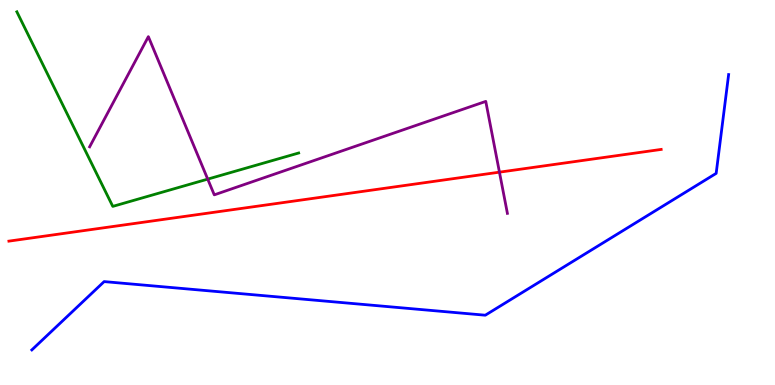[{'lines': ['blue', 'red'], 'intersections': []}, {'lines': ['green', 'red'], 'intersections': []}, {'lines': ['purple', 'red'], 'intersections': [{'x': 6.44, 'y': 5.53}]}, {'lines': ['blue', 'green'], 'intersections': []}, {'lines': ['blue', 'purple'], 'intersections': []}, {'lines': ['green', 'purple'], 'intersections': [{'x': 2.68, 'y': 5.35}]}]